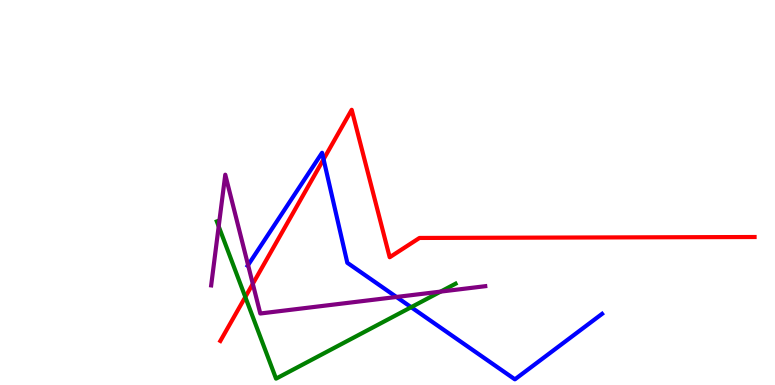[{'lines': ['blue', 'red'], 'intersections': [{'x': 4.18, 'y': 5.86}]}, {'lines': ['green', 'red'], 'intersections': [{'x': 3.17, 'y': 2.29}]}, {'lines': ['purple', 'red'], 'intersections': [{'x': 3.26, 'y': 2.63}]}, {'lines': ['blue', 'green'], 'intersections': [{'x': 5.31, 'y': 2.02}]}, {'lines': ['blue', 'purple'], 'intersections': [{'x': 3.2, 'y': 3.11}, {'x': 5.12, 'y': 2.29}]}, {'lines': ['green', 'purple'], 'intersections': [{'x': 2.82, 'y': 4.12}, {'x': 5.69, 'y': 2.43}]}]